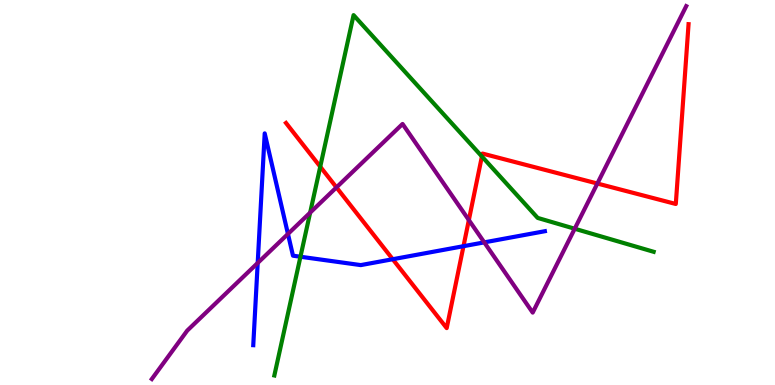[{'lines': ['blue', 'red'], 'intersections': [{'x': 5.07, 'y': 3.27}, {'x': 5.98, 'y': 3.61}]}, {'lines': ['green', 'red'], 'intersections': [{'x': 4.13, 'y': 5.67}, {'x': 6.22, 'y': 5.94}]}, {'lines': ['purple', 'red'], 'intersections': [{'x': 4.34, 'y': 5.13}, {'x': 6.05, 'y': 4.28}, {'x': 7.71, 'y': 5.23}]}, {'lines': ['blue', 'green'], 'intersections': [{'x': 3.88, 'y': 3.33}]}, {'lines': ['blue', 'purple'], 'intersections': [{'x': 3.33, 'y': 3.17}, {'x': 3.72, 'y': 3.92}, {'x': 6.25, 'y': 3.7}]}, {'lines': ['green', 'purple'], 'intersections': [{'x': 4.0, 'y': 4.48}, {'x': 7.42, 'y': 4.06}]}]